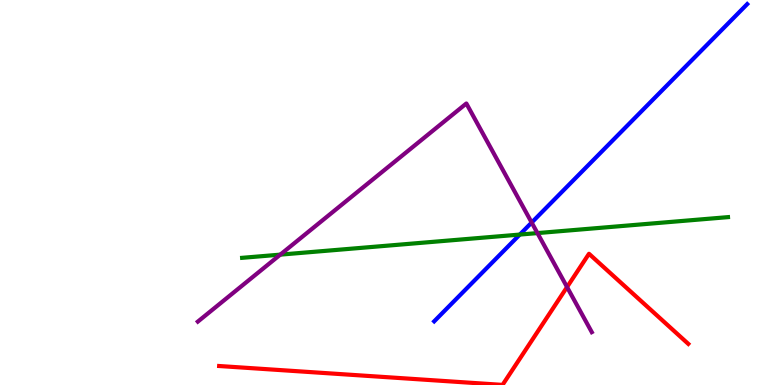[{'lines': ['blue', 'red'], 'intersections': []}, {'lines': ['green', 'red'], 'intersections': []}, {'lines': ['purple', 'red'], 'intersections': [{'x': 7.32, 'y': 2.54}]}, {'lines': ['blue', 'green'], 'intersections': [{'x': 6.71, 'y': 3.91}]}, {'lines': ['blue', 'purple'], 'intersections': [{'x': 6.86, 'y': 4.22}]}, {'lines': ['green', 'purple'], 'intersections': [{'x': 3.62, 'y': 3.39}, {'x': 6.93, 'y': 3.95}]}]